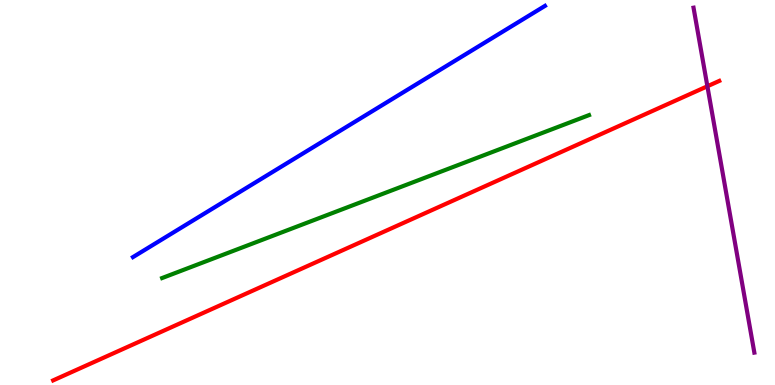[{'lines': ['blue', 'red'], 'intersections': []}, {'lines': ['green', 'red'], 'intersections': []}, {'lines': ['purple', 'red'], 'intersections': [{'x': 9.13, 'y': 7.76}]}, {'lines': ['blue', 'green'], 'intersections': []}, {'lines': ['blue', 'purple'], 'intersections': []}, {'lines': ['green', 'purple'], 'intersections': []}]